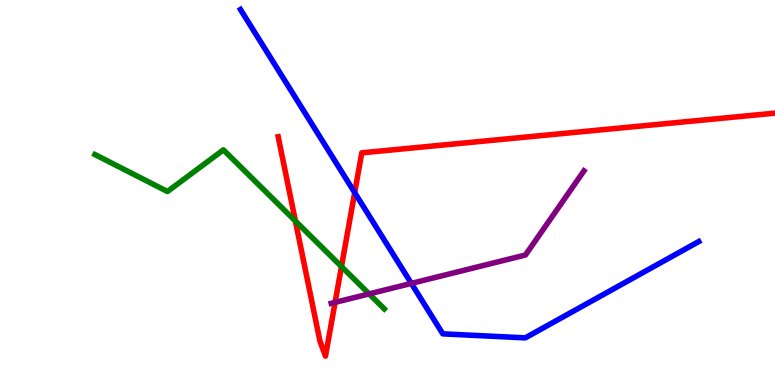[{'lines': ['blue', 'red'], 'intersections': [{'x': 4.58, 'y': 5.0}]}, {'lines': ['green', 'red'], 'intersections': [{'x': 3.81, 'y': 4.26}, {'x': 4.41, 'y': 3.08}]}, {'lines': ['purple', 'red'], 'intersections': [{'x': 4.32, 'y': 2.15}]}, {'lines': ['blue', 'green'], 'intersections': []}, {'lines': ['blue', 'purple'], 'intersections': [{'x': 5.31, 'y': 2.64}]}, {'lines': ['green', 'purple'], 'intersections': [{'x': 4.76, 'y': 2.37}]}]